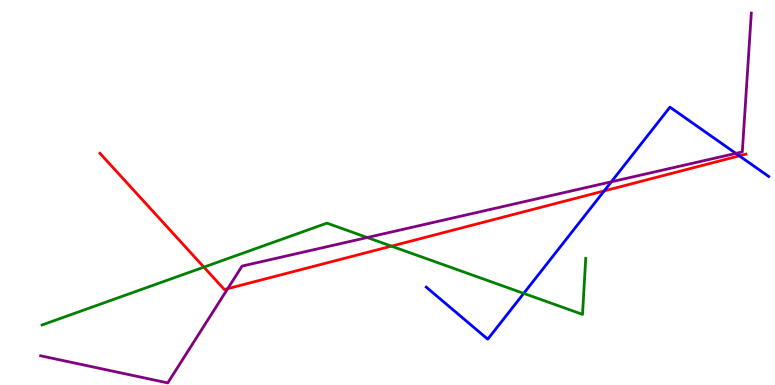[{'lines': ['blue', 'red'], 'intersections': [{'x': 7.8, 'y': 5.04}, {'x': 9.54, 'y': 5.95}]}, {'lines': ['green', 'red'], 'intersections': [{'x': 2.63, 'y': 3.06}, {'x': 5.05, 'y': 3.61}]}, {'lines': ['purple', 'red'], 'intersections': [{'x': 2.94, 'y': 2.5}]}, {'lines': ['blue', 'green'], 'intersections': [{'x': 6.76, 'y': 2.38}]}, {'lines': ['blue', 'purple'], 'intersections': [{'x': 7.89, 'y': 5.28}, {'x': 9.49, 'y': 6.02}]}, {'lines': ['green', 'purple'], 'intersections': [{'x': 4.74, 'y': 3.83}]}]